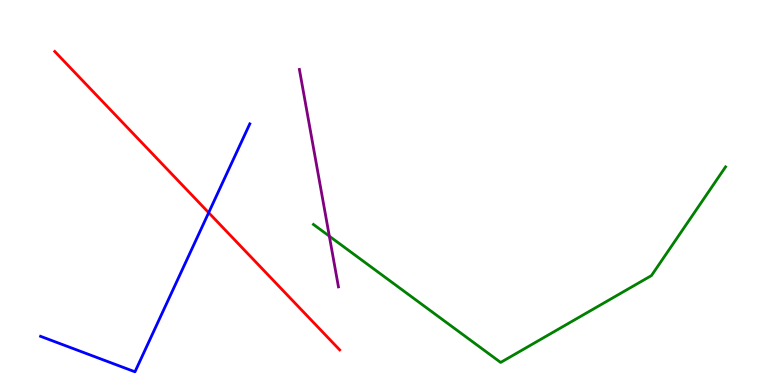[{'lines': ['blue', 'red'], 'intersections': [{'x': 2.69, 'y': 4.48}]}, {'lines': ['green', 'red'], 'intersections': []}, {'lines': ['purple', 'red'], 'intersections': []}, {'lines': ['blue', 'green'], 'intersections': []}, {'lines': ['blue', 'purple'], 'intersections': []}, {'lines': ['green', 'purple'], 'intersections': [{'x': 4.25, 'y': 3.87}]}]